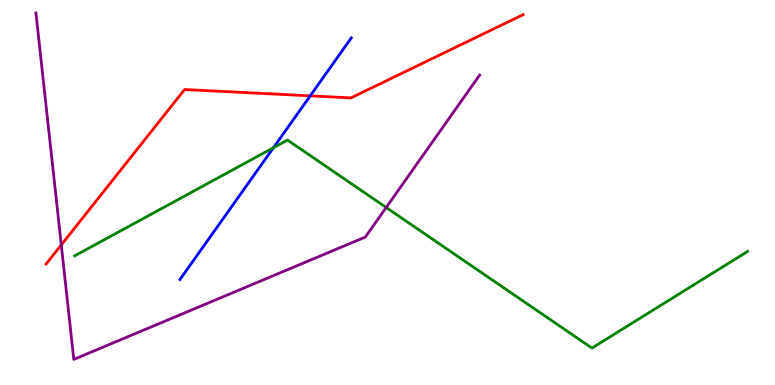[{'lines': ['blue', 'red'], 'intersections': [{'x': 4.0, 'y': 7.51}]}, {'lines': ['green', 'red'], 'intersections': []}, {'lines': ['purple', 'red'], 'intersections': [{'x': 0.791, 'y': 3.64}]}, {'lines': ['blue', 'green'], 'intersections': [{'x': 3.53, 'y': 6.16}]}, {'lines': ['blue', 'purple'], 'intersections': []}, {'lines': ['green', 'purple'], 'intersections': [{'x': 4.98, 'y': 4.61}]}]